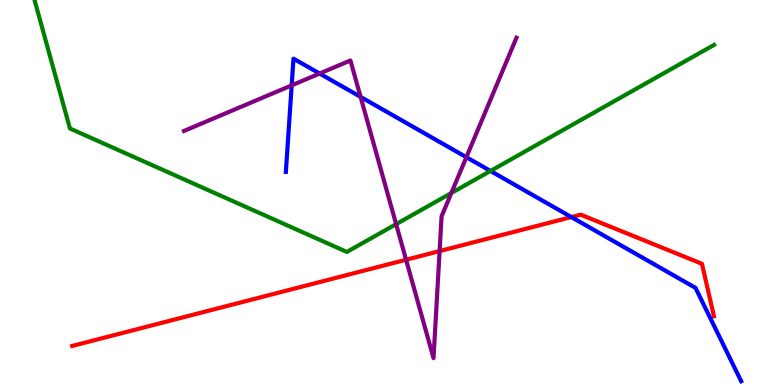[{'lines': ['blue', 'red'], 'intersections': [{'x': 7.37, 'y': 4.36}]}, {'lines': ['green', 'red'], 'intersections': []}, {'lines': ['purple', 'red'], 'intersections': [{'x': 5.24, 'y': 3.25}, {'x': 5.67, 'y': 3.48}]}, {'lines': ['blue', 'green'], 'intersections': [{'x': 6.33, 'y': 5.56}]}, {'lines': ['blue', 'purple'], 'intersections': [{'x': 3.76, 'y': 7.78}, {'x': 4.12, 'y': 8.09}, {'x': 4.65, 'y': 7.48}, {'x': 6.02, 'y': 5.92}]}, {'lines': ['green', 'purple'], 'intersections': [{'x': 5.11, 'y': 4.18}, {'x': 5.82, 'y': 4.99}]}]